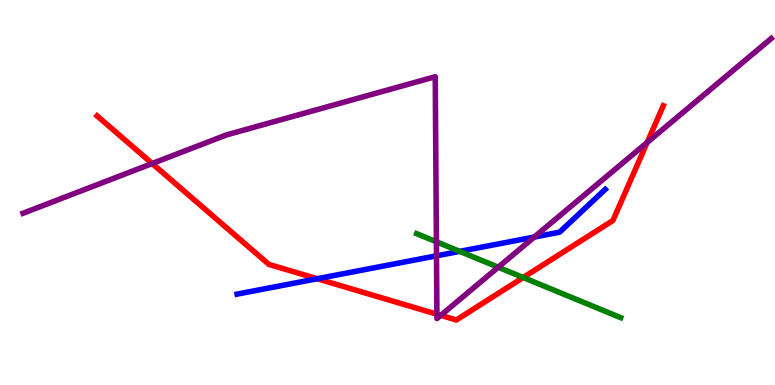[{'lines': ['blue', 'red'], 'intersections': [{'x': 4.09, 'y': 2.76}]}, {'lines': ['green', 'red'], 'intersections': [{'x': 6.75, 'y': 2.79}]}, {'lines': ['purple', 'red'], 'intersections': [{'x': 1.96, 'y': 5.75}, {'x': 5.64, 'y': 1.84}, {'x': 5.69, 'y': 1.81}, {'x': 8.35, 'y': 6.3}]}, {'lines': ['blue', 'green'], 'intersections': [{'x': 5.93, 'y': 3.47}]}, {'lines': ['blue', 'purple'], 'intersections': [{'x': 5.63, 'y': 3.36}, {'x': 6.89, 'y': 3.84}]}, {'lines': ['green', 'purple'], 'intersections': [{'x': 5.63, 'y': 3.72}, {'x': 6.43, 'y': 3.06}]}]